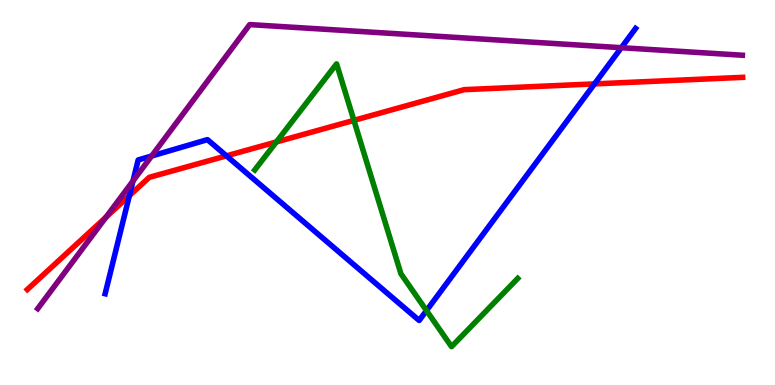[{'lines': ['blue', 'red'], 'intersections': [{'x': 1.67, 'y': 4.92}, {'x': 2.92, 'y': 5.95}, {'x': 7.67, 'y': 7.82}]}, {'lines': ['green', 'red'], 'intersections': [{'x': 3.57, 'y': 6.31}, {'x': 4.57, 'y': 6.87}]}, {'lines': ['purple', 'red'], 'intersections': [{'x': 1.37, 'y': 4.36}]}, {'lines': ['blue', 'green'], 'intersections': [{'x': 5.5, 'y': 1.93}]}, {'lines': ['blue', 'purple'], 'intersections': [{'x': 1.72, 'y': 5.3}, {'x': 1.96, 'y': 5.95}, {'x': 8.02, 'y': 8.76}]}, {'lines': ['green', 'purple'], 'intersections': []}]